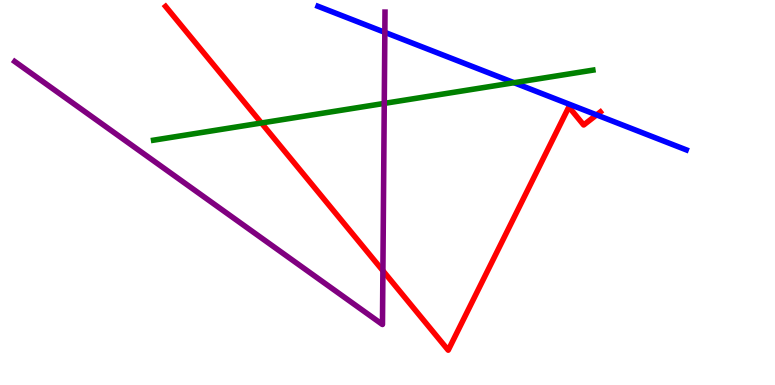[{'lines': ['blue', 'red'], 'intersections': [{'x': 7.7, 'y': 7.02}]}, {'lines': ['green', 'red'], 'intersections': [{'x': 3.37, 'y': 6.81}]}, {'lines': ['purple', 'red'], 'intersections': [{'x': 4.94, 'y': 2.97}]}, {'lines': ['blue', 'green'], 'intersections': [{'x': 6.63, 'y': 7.85}]}, {'lines': ['blue', 'purple'], 'intersections': [{'x': 4.97, 'y': 9.16}]}, {'lines': ['green', 'purple'], 'intersections': [{'x': 4.96, 'y': 7.31}]}]